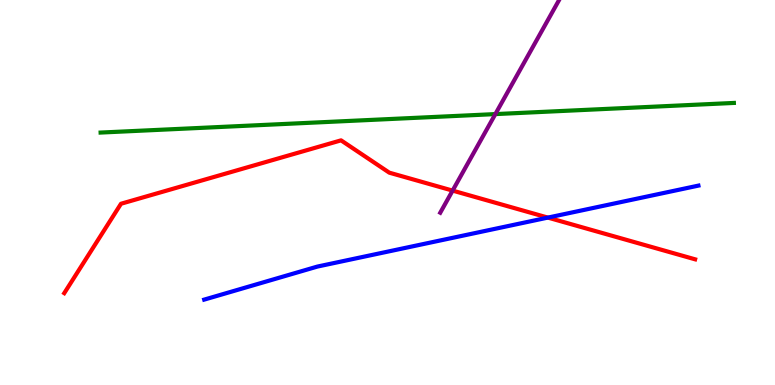[{'lines': ['blue', 'red'], 'intersections': [{'x': 7.07, 'y': 4.35}]}, {'lines': ['green', 'red'], 'intersections': []}, {'lines': ['purple', 'red'], 'intersections': [{'x': 5.84, 'y': 5.05}]}, {'lines': ['blue', 'green'], 'intersections': []}, {'lines': ['blue', 'purple'], 'intersections': []}, {'lines': ['green', 'purple'], 'intersections': [{'x': 6.39, 'y': 7.04}]}]